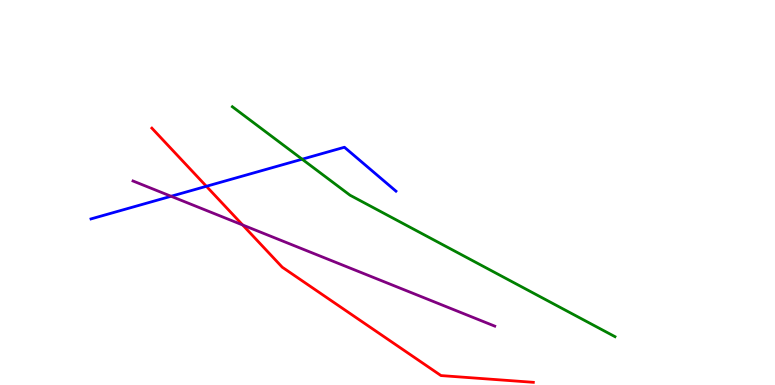[{'lines': ['blue', 'red'], 'intersections': [{'x': 2.66, 'y': 5.16}]}, {'lines': ['green', 'red'], 'intersections': []}, {'lines': ['purple', 'red'], 'intersections': [{'x': 3.13, 'y': 4.16}]}, {'lines': ['blue', 'green'], 'intersections': [{'x': 3.9, 'y': 5.86}]}, {'lines': ['blue', 'purple'], 'intersections': [{'x': 2.21, 'y': 4.9}]}, {'lines': ['green', 'purple'], 'intersections': []}]